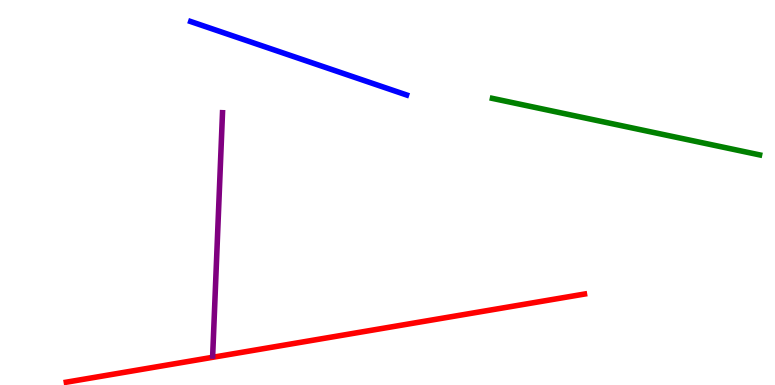[{'lines': ['blue', 'red'], 'intersections': []}, {'lines': ['green', 'red'], 'intersections': []}, {'lines': ['purple', 'red'], 'intersections': []}, {'lines': ['blue', 'green'], 'intersections': []}, {'lines': ['blue', 'purple'], 'intersections': []}, {'lines': ['green', 'purple'], 'intersections': []}]